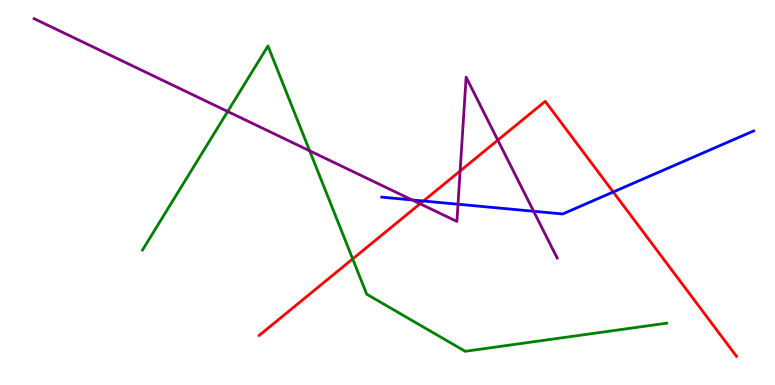[{'lines': ['blue', 'red'], 'intersections': [{'x': 5.46, 'y': 4.78}, {'x': 7.91, 'y': 5.01}]}, {'lines': ['green', 'red'], 'intersections': [{'x': 4.55, 'y': 3.27}]}, {'lines': ['purple', 'red'], 'intersections': [{'x': 5.42, 'y': 4.71}, {'x': 5.94, 'y': 5.56}, {'x': 6.42, 'y': 6.36}]}, {'lines': ['blue', 'green'], 'intersections': []}, {'lines': ['blue', 'purple'], 'intersections': [{'x': 5.32, 'y': 4.81}, {'x': 5.91, 'y': 4.7}, {'x': 6.89, 'y': 4.51}]}, {'lines': ['green', 'purple'], 'intersections': [{'x': 2.94, 'y': 7.1}, {'x': 4.0, 'y': 6.08}]}]